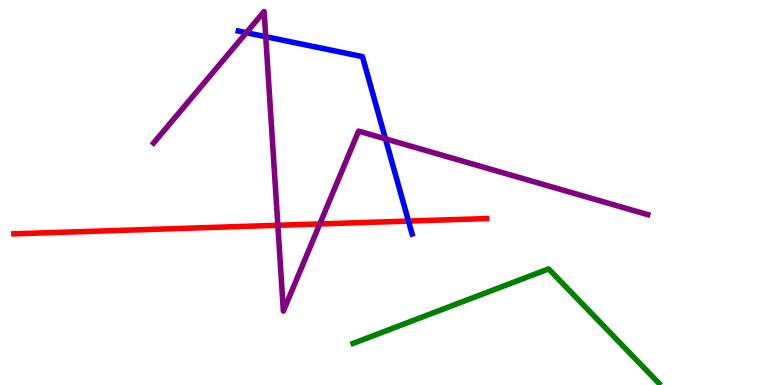[{'lines': ['blue', 'red'], 'intersections': [{'x': 5.27, 'y': 4.26}]}, {'lines': ['green', 'red'], 'intersections': []}, {'lines': ['purple', 'red'], 'intersections': [{'x': 3.59, 'y': 4.15}, {'x': 4.13, 'y': 4.18}]}, {'lines': ['blue', 'green'], 'intersections': []}, {'lines': ['blue', 'purple'], 'intersections': [{'x': 3.18, 'y': 9.15}, {'x': 3.43, 'y': 9.05}, {'x': 4.97, 'y': 6.39}]}, {'lines': ['green', 'purple'], 'intersections': []}]